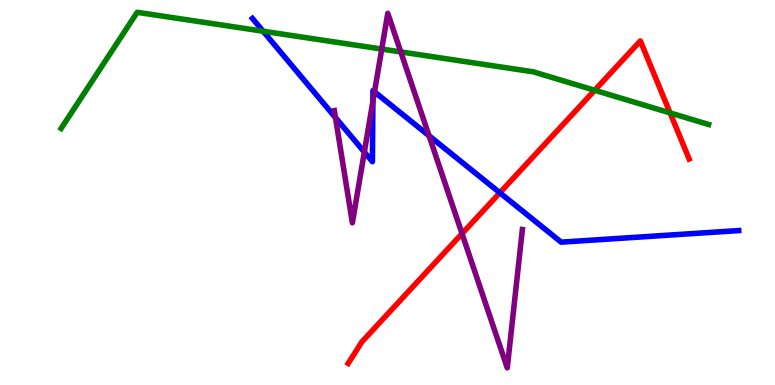[{'lines': ['blue', 'red'], 'intersections': [{'x': 6.45, 'y': 4.99}]}, {'lines': ['green', 'red'], 'intersections': [{'x': 7.67, 'y': 7.66}, {'x': 8.65, 'y': 7.07}]}, {'lines': ['purple', 'red'], 'intersections': [{'x': 5.96, 'y': 3.93}]}, {'lines': ['blue', 'green'], 'intersections': [{'x': 3.4, 'y': 9.19}]}, {'lines': ['blue', 'purple'], 'intersections': [{'x': 4.33, 'y': 6.95}, {'x': 4.7, 'y': 6.05}, {'x': 4.81, 'y': 7.36}, {'x': 4.83, 'y': 7.61}, {'x': 5.54, 'y': 6.47}]}, {'lines': ['green', 'purple'], 'intersections': [{'x': 4.93, 'y': 8.73}, {'x': 5.17, 'y': 8.65}]}]